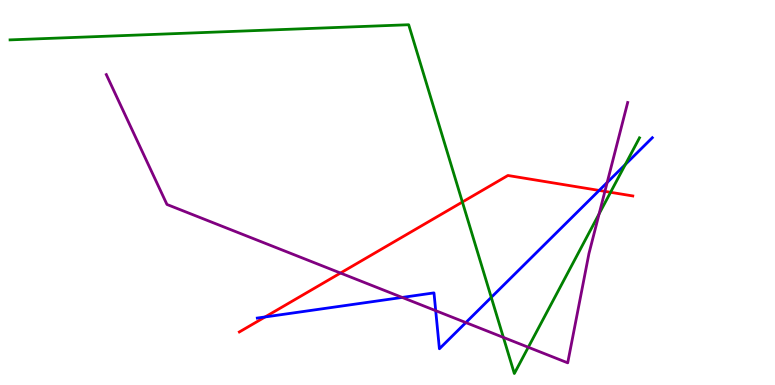[{'lines': ['blue', 'red'], 'intersections': [{'x': 3.42, 'y': 1.77}, {'x': 7.73, 'y': 5.05}]}, {'lines': ['green', 'red'], 'intersections': [{'x': 5.97, 'y': 4.75}, {'x': 7.88, 'y': 5.01}]}, {'lines': ['purple', 'red'], 'intersections': [{'x': 4.39, 'y': 2.91}, {'x': 7.81, 'y': 5.03}]}, {'lines': ['blue', 'green'], 'intersections': [{'x': 6.34, 'y': 2.28}, {'x': 8.07, 'y': 5.73}]}, {'lines': ['blue', 'purple'], 'intersections': [{'x': 5.19, 'y': 2.27}, {'x': 5.62, 'y': 1.93}, {'x': 6.01, 'y': 1.62}, {'x': 7.83, 'y': 5.26}]}, {'lines': ['green', 'purple'], 'intersections': [{'x': 6.5, 'y': 1.24}, {'x': 6.82, 'y': 0.98}, {'x': 7.73, 'y': 4.45}]}]